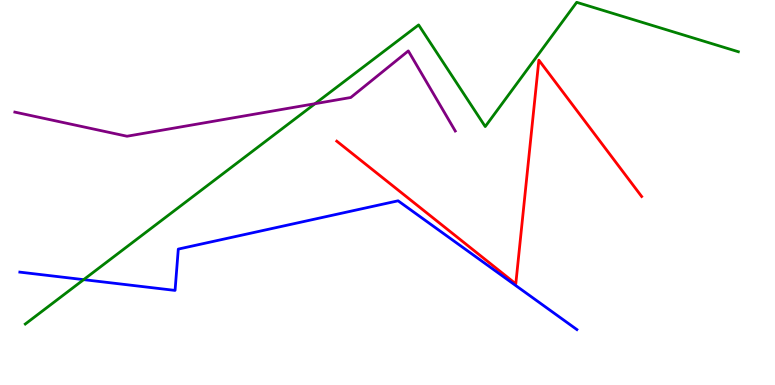[{'lines': ['blue', 'red'], 'intersections': []}, {'lines': ['green', 'red'], 'intersections': []}, {'lines': ['purple', 'red'], 'intersections': []}, {'lines': ['blue', 'green'], 'intersections': [{'x': 1.08, 'y': 2.74}]}, {'lines': ['blue', 'purple'], 'intersections': []}, {'lines': ['green', 'purple'], 'intersections': [{'x': 4.07, 'y': 7.31}]}]